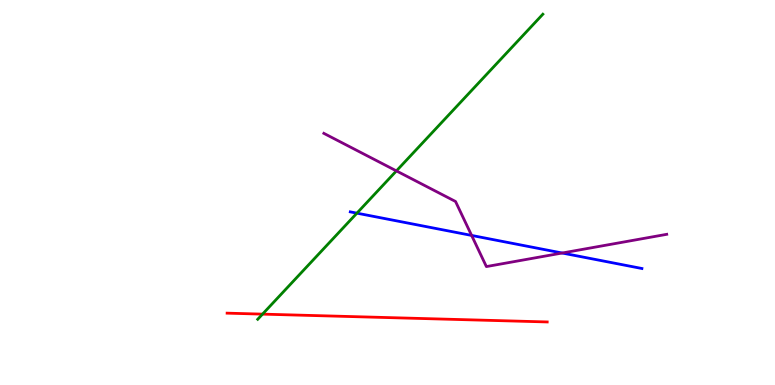[{'lines': ['blue', 'red'], 'intersections': []}, {'lines': ['green', 'red'], 'intersections': [{'x': 3.39, 'y': 1.84}]}, {'lines': ['purple', 'red'], 'intersections': []}, {'lines': ['blue', 'green'], 'intersections': [{'x': 4.61, 'y': 4.46}]}, {'lines': ['blue', 'purple'], 'intersections': [{'x': 6.09, 'y': 3.88}, {'x': 7.25, 'y': 3.43}]}, {'lines': ['green', 'purple'], 'intersections': [{'x': 5.11, 'y': 5.56}]}]